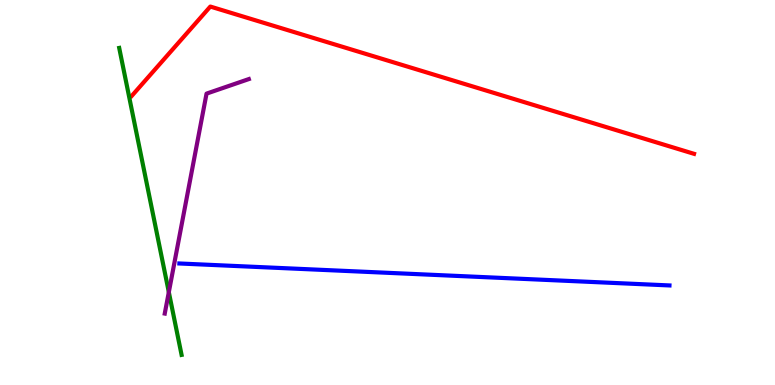[{'lines': ['blue', 'red'], 'intersections': []}, {'lines': ['green', 'red'], 'intersections': []}, {'lines': ['purple', 'red'], 'intersections': []}, {'lines': ['blue', 'green'], 'intersections': []}, {'lines': ['blue', 'purple'], 'intersections': []}, {'lines': ['green', 'purple'], 'intersections': [{'x': 2.18, 'y': 2.41}]}]